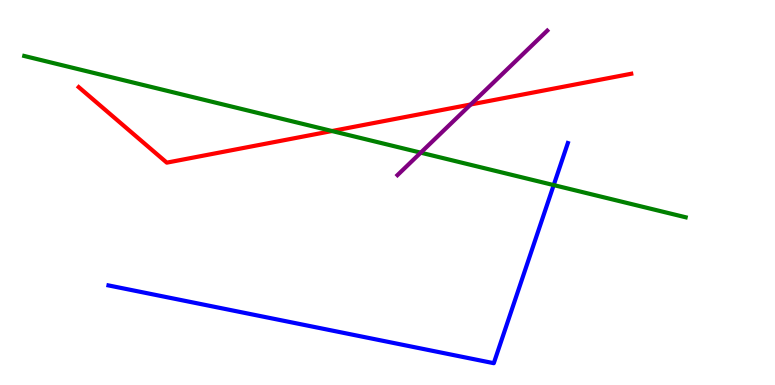[{'lines': ['blue', 'red'], 'intersections': []}, {'lines': ['green', 'red'], 'intersections': [{'x': 4.28, 'y': 6.6}]}, {'lines': ['purple', 'red'], 'intersections': [{'x': 6.07, 'y': 7.29}]}, {'lines': ['blue', 'green'], 'intersections': [{'x': 7.14, 'y': 5.19}]}, {'lines': ['blue', 'purple'], 'intersections': []}, {'lines': ['green', 'purple'], 'intersections': [{'x': 5.43, 'y': 6.03}]}]